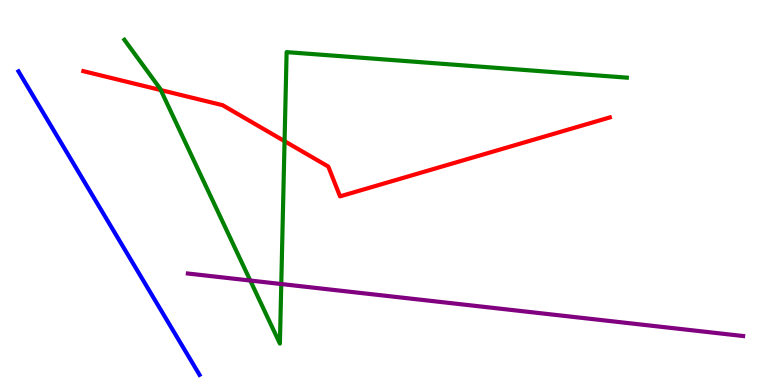[{'lines': ['blue', 'red'], 'intersections': []}, {'lines': ['green', 'red'], 'intersections': [{'x': 2.07, 'y': 7.66}, {'x': 3.67, 'y': 6.33}]}, {'lines': ['purple', 'red'], 'intersections': []}, {'lines': ['blue', 'green'], 'intersections': []}, {'lines': ['blue', 'purple'], 'intersections': []}, {'lines': ['green', 'purple'], 'intersections': [{'x': 3.23, 'y': 2.71}, {'x': 3.63, 'y': 2.62}]}]